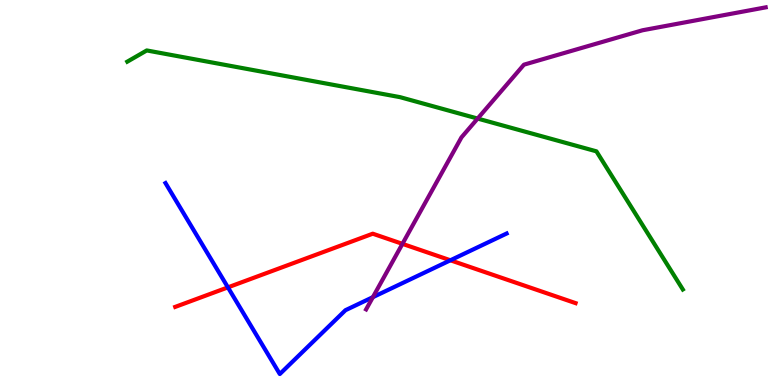[{'lines': ['blue', 'red'], 'intersections': [{'x': 2.94, 'y': 2.54}, {'x': 5.81, 'y': 3.24}]}, {'lines': ['green', 'red'], 'intersections': []}, {'lines': ['purple', 'red'], 'intersections': [{'x': 5.19, 'y': 3.67}]}, {'lines': ['blue', 'green'], 'intersections': []}, {'lines': ['blue', 'purple'], 'intersections': [{'x': 4.81, 'y': 2.28}]}, {'lines': ['green', 'purple'], 'intersections': [{'x': 6.16, 'y': 6.92}]}]